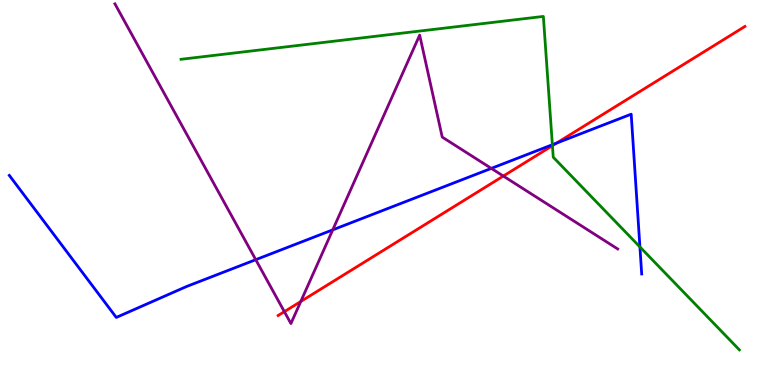[{'lines': ['blue', 'red'], 'intersections': [{'x': 7.18, 'y': 6.28}]}, {'lines': ['green', 'red'], 'intersections': [{'x': 7.13, 'y': 6.22}]}, {'lines': ['purple', 'red'], 'intersections': [{'x': 3.67, 'y': 1.9}, {'x': 3.88, 'y': 2.17}, {'x': 6.49, 'y': 5.43}]}, {'lines': ['blue', 'green'], 'intersections': [{'x': 7.13, 'y': 6.24}, {'x': 8.26, 'y': 3.59}]}, {'lines': ['blue', 'purple'], 'intersections': [{'x': 3.3, 'y': 3.25}, {'x': 4.29, 'y': 4.03}, {'x': 6.34, 'y': 5.63}]}, {'lines': ['green', 'purple'], 'intersections': []}]